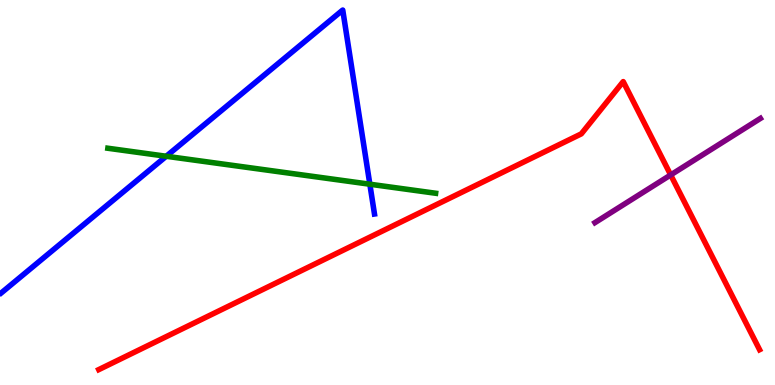[{'lines': ['blue', 'red'], 'intersections': []}, {'lines': ['green', 'red'], 'intersections': []}, {'lines': ['purple', 'red'], 'intersections': [{'x': 8.65, 'y': 5.46}]}, {'lines': ['blue', 'green'], 'intersections': [{'x': 2.14, 'y': 5.94}, {'x': 4.77, 'y': 5.22}]}, {'lines': ['blue', 'purple'], 'intersections': []}, {'lines': ['green', 'purple'], 'intersections': []}]